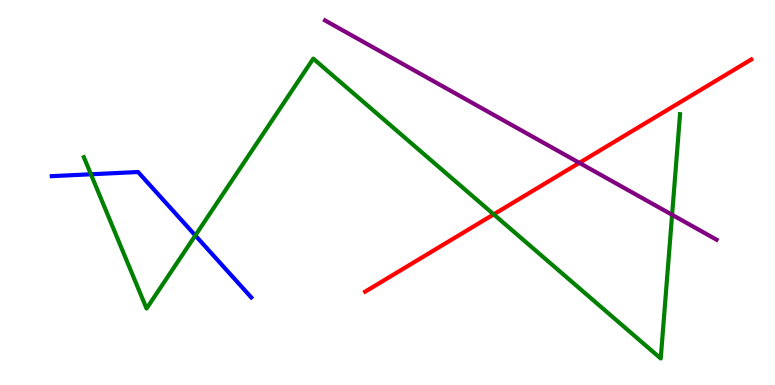[{'lines': ['blue', 'red'], 'intersections': []}, {'lines': ['green', 'red'], 'intersections': [{'x': 6.37, 'y': 4.43}]}, {'lines': ['purple', 'red'], 'intersections': [{'x': 7.48, 'y': 5.77}]}, {'lines': ['blue', 'green'], 'intersections': [{'x': 1.17, 'y': 5.47}, {'x': 2.52, 'y': 3.88}]}, {'lines': ['blue', 'purple'], 'intersections': []}, {'lines': ['green', 'purple'], 'intersections': [{'x': 8.67, 'y': 4.42}]}]